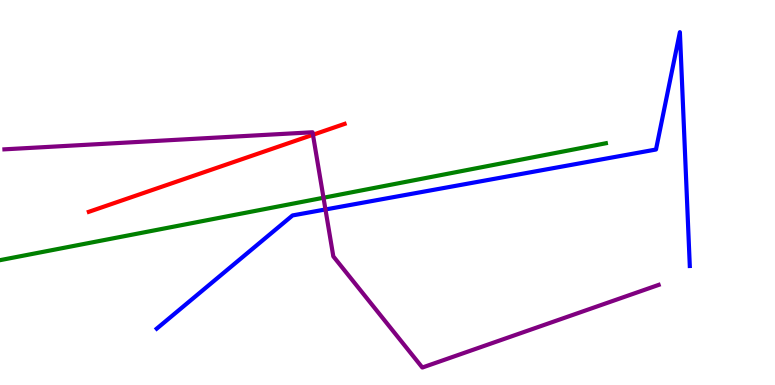[{'lines': ['blue', 'red'], 'intersections': []}, {'lines': ['green', 'red'], 'intersections': []}, {'lines': ['purple', 'red'], 'intersections': [{'x': 4.04, 'y': 6.5}]}, {'lines': ['blue', 'green'], 'intersections': []}, {'lines': ['blue', 'purple'], 'intersections': [{'x': 4.2, 'y': 4.56}]}, {'lines': ['green', 'purple'], 'intersections': [{'x': 4.17, 'y': 4.86}]}]